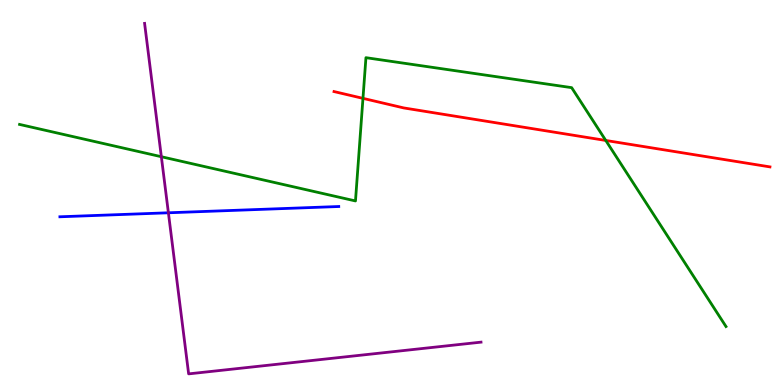[{'lines': ['blue', 'red'], 'intersections': []}, {'lines': ['green', 'red'], 'intersections': [{'x': 4.68, 'y': 7.45}, {'x': 7.82, 'y': 6.35}]}, {'lines': ['purple', 'red'], 'intersections': []}, {'lines': ['blue', 'green'], 'intersections': []}, {'lines': ['blue', 'purple'], 'intersections': [{'x': 2.17, 'y': 4.47}]}, {'lines': ['green', 'purple'], 'intersections': [{'x': 2.08, 'y': 5.93}]}]